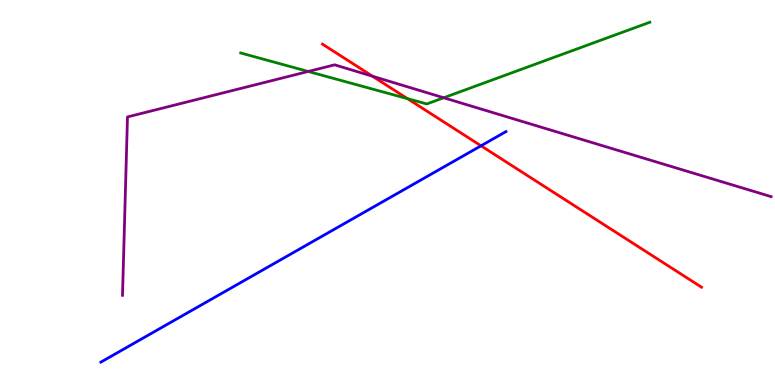[{'lines': ['blue', 'red'], 'intersections': [{'x': 6.21, 'y': 6.21}]}, {'lines': ['green', 'red'], 'intersections': [{'x': 5.26, 'y': 7.44}]}, {'lines': ['purple', 'red'], 'intersections': [{'x': 4.81, 'y': 8.02}]}, {'lines': ['blue', 'green'], 'intersections': []}, {'lines': ['blue', 'purple'], 'intersections': []}, {'lines': ['green', 'purple'], 'intersections': [{'x': 3.98, 'y': 8.14}, {'x': 5.73, 'y': 7.46}]}]